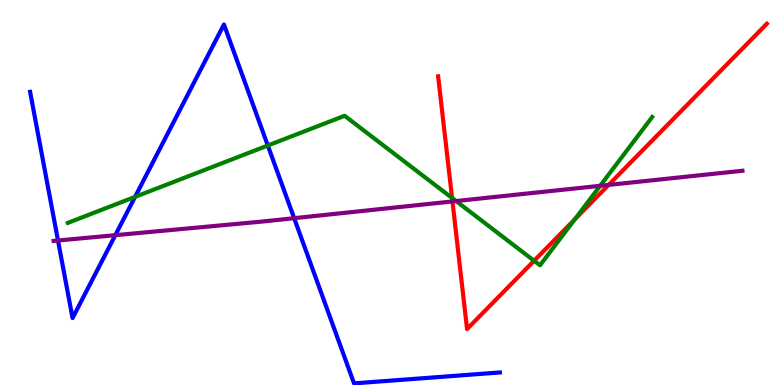[{'lines': ['blue', 'red'], 'intersections': []}, {'lines': ['green', 'red'], 'intersections': [{'x': 5.83, 'y': 4.86}, {'x': 6.89, 'y': 3.23}, {'x': 7.42, 'y': 4.3}]}, {'lines': ['purple', 'red'], 'intersections': [{'x': 5.84, 'y': 4.77}, {'x': 7.85, 'y': 5.2}]}, {'lines': ['blue', 'green'], 'intersections': [{'x': 1.74, 'y': 4.89}, {'x': 3.46, 'y': 6.22}]}, {'lines': ['blue', 'purple'], 'intersections': [{'x': 0.748, 'y': 3.75}, {'x': 1.49, 'y': 3.89}, {'x': 3.8, 'y': 4.33}]}, {'lines': ['green', 'purple'], 'intersections': [{'x': 5.88, 'y': 4.78}, {'x': 7.74, 'y': 5.17}]}]